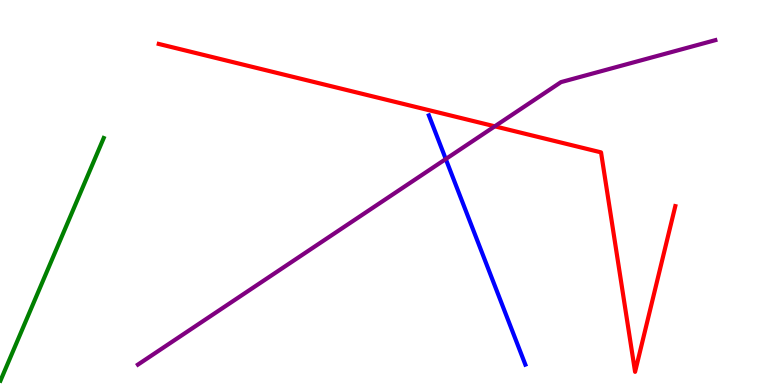[{'lines': ['blue', 'red'], 'intersections': []}, {'lines': ['green', 'red'], 'intersections': []}, {'lines': ['purple', 'red'], 'intersections': [{'x': 6.38, 'y': 6.72}]}, {'lines': ['blue', 'green'], 'intersections': []}, {'lines': ['blue', 'purple'], 'intersections': [{'x': 5.75, 'y': 5.87}]}, {'lines': ['green', 'purple'], 'intersections': []}]